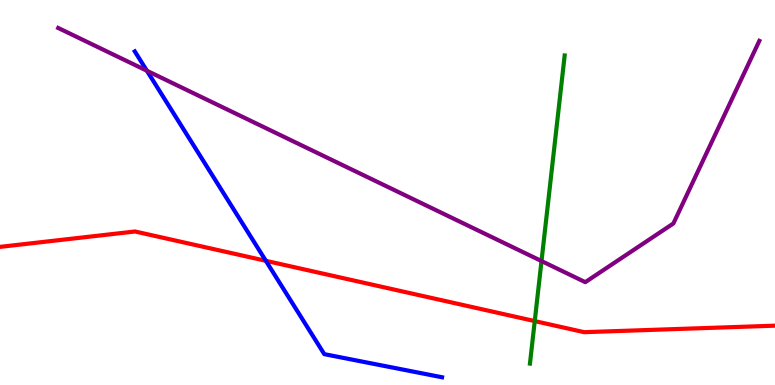[{'lines': ['blue', 'red'], 'intersections': [{'x': 3.43, 'y': 3.23}]}, {'lines': ['green', 'red'], 'intersections': [{'x': 6.9, 'y': 1.66}]}, {'lines': ['purple', 'red'], 'intersections': []}, {'lines': ['blue', 'green'], 'intersections': []}, {'lines': ['blue', 'purple'], 'intersections': [{'x': 1.9, 'y': 8.16}]}, {'lines': ['green', 'purple'], 'intersections': [{'x': 6.99, 'y': 3.22}]}]